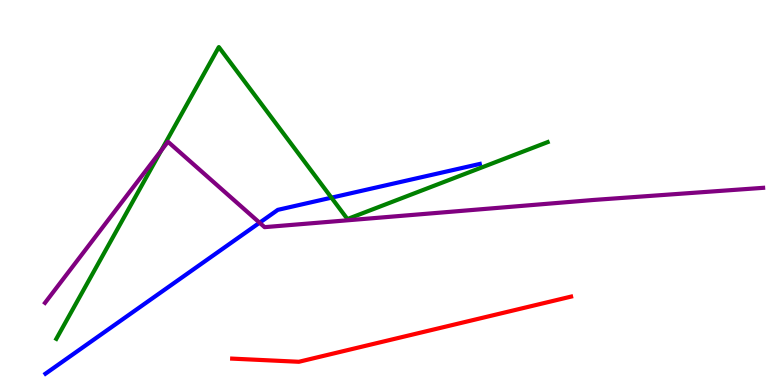[{'lines': ['blue', 'red'], 'intersections': []}, {'lines': ['green', 'red'], 'intersections': []}, {'lines': ['purple', 'red'], 'intersections': []}, {'lines': ['blue', 'green'], 'intersections': [{'x': 4.28, 'y': 4.87}]}, {'lines': ['blue', 'purple'], 'intersections': [{'x': 3.35, 'y': 4.21}]}, {'lines': ['green', 'purple'], 'intersections': [{'x': 2.08, 'y': 6.09}]}]